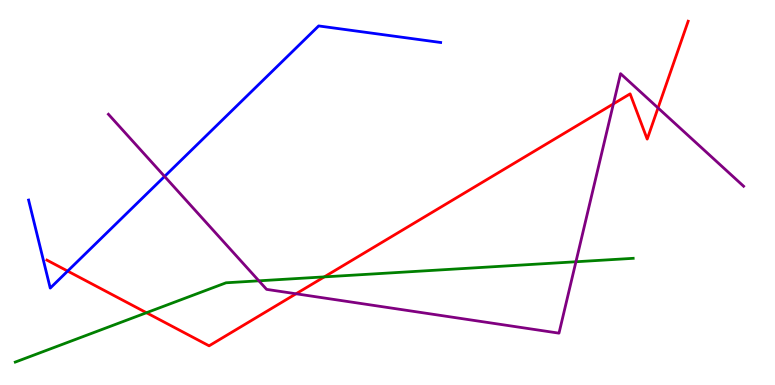[{'lines': ['blue', 'red'], 'intersections': [{'x': 0.873, 'y': 2.96}]}, {'lines': ['green', 'red'], 'intersections': [{'x': 1.89, 'y': 1.88}, {'x': 4.18, 'y': 2.81}]}, {'lines': ['purple', 'red'], 'intersections': [{'x': 3.82, 'y': 2.37}, {'x': 7.91, 'y': 7.3}, {'x': 8.49, 'y': 7.2}]}, {'lines': ['blue', 'green'], 'intersections': []}, {'lines': ['blue', 'purple'], 'intersections': [{'x': 2.12, 'y': 5.42}]}, {'lines': ['green', 'purple'], 'intersections': [{'x': 3.34, 'y': 2.71}, {'x': 7.43, 'y': 3.2}]}]